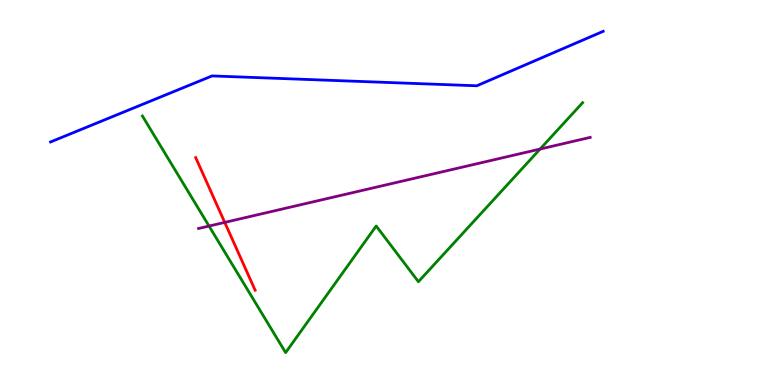[{'lines': ['blue', 'red'], 'intersections': []}, {'lines': ['green', 'red'], 'intersections': []}, {'lines': ['purple', 'red'], 'intersections': [{'x': 2.9, 'y': 4.22}]}, {'lines': ['blue', 'green'], 'intersections': []}, {'lines': ['blue', 'purple'], 'intersections': []}, {'lines': ['green', 'purple'], 'intersections': [{'x': 2.7, 'y': 4.13}, {'x': 6.97, 'y': 6.13}]}]